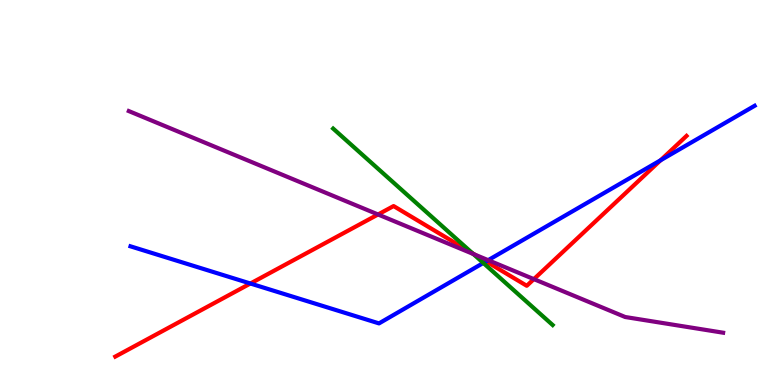[{'lines': ['blue', 'red'], 'intersections': [{'x': 3.23, 'y': 2.64}, {'x': 6.27, 'y': 3.21}, {'x': 8.52, 'y': 5.84}]}, {'lines': ['green', 'red'], 'intersections': [{'x': 6.1, 'y': 3.42}]}, {'lines': ['purple', 'red'], 'intersections': [{'x': 4.88, 'y': 4.43}, {'x': 6.12, 'y': 3.39}, {'x': 6.89, 'y': 2.75}]}, {'lines': ['blue', 'green'], 'intersections': [{'x': 6.24, 'y': 3.17}]}, {'lines': ['blue', 'purple'], 'intersections': [{'x': 6.3, 'y': 3.24}]}, {'lines': ['green', 'purple'], 'intersections': [{'x': 6.11, 'y': 3.4}]}]